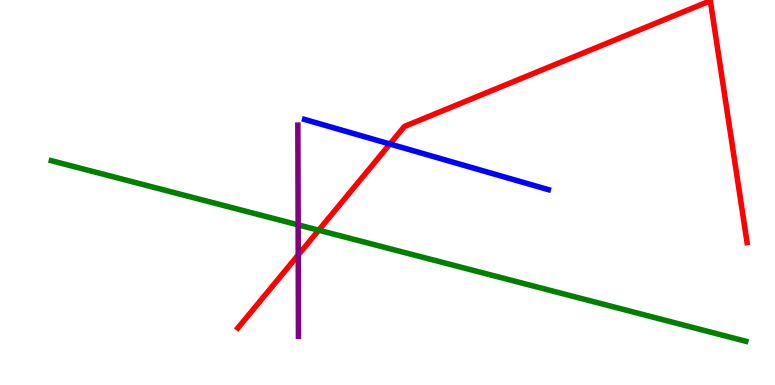[{'lines': ['blue', 'red'], 'intersections': [{'x': 5.03, 'y': 6.26}]}, {'lines': ['green', 'red'], 'intersections': [{'x': 4.11, 'y': 4.02}]}, {'lines': ['purple', 'red'], 'intersections': [{'x': 3.85, 'y': 3.38}]}, {'lines': ['blue', 'green'], 'intersections': []}, {'lines': ['blue', 'purple'], 'intersections': []}, {'lines': ['green', 'purple'], 'intersections': [{'x': 3.85, 'y': 4.16}]}]